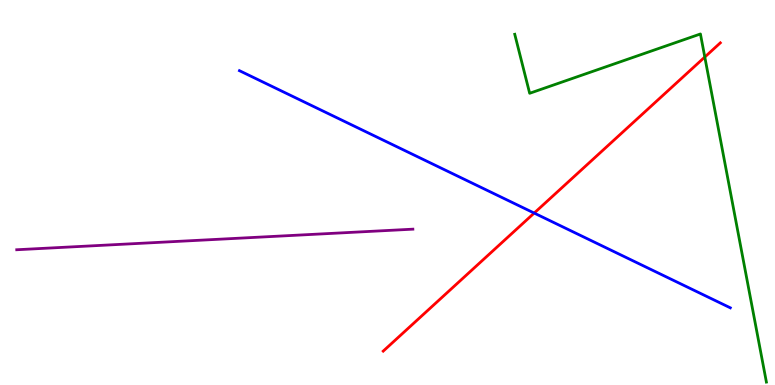[{'lines': ['blue', 'red'], 'intersections': [{'x': 6.89, 'y': 4.47}]}, {'lines': ['green', 'red'], 'intersections': [{'x': 9.09, 'y': 8.52}]}, {'lines': ['purple', 'red'], 'intersections': []}, {'lines': ['blue', 'green'], 'intersections': []}, {'lines': ['blue', 'purple'], 'intersections': []}, {'lines': ['green', 'purple'], 'intersections': []}]